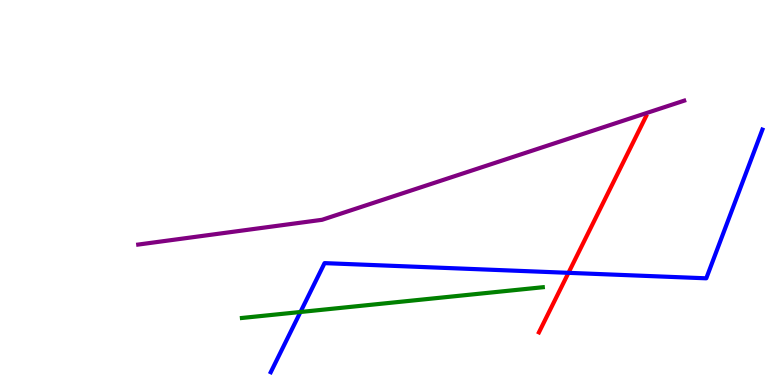[{'lines': ['blue', 'red'], 'intersections': [{'x': 7.33, 'y': 2.91}]}, {'lines': ['green', 'red'], 'intersections': []}, {'lines': ['purple', 'red'], 'intersections': []}, {'lines': ['blue', 'green'], 'intersections': [{'x': 3.88, 'y': 1.9}]}, {'lines': ['blue', 'purple'], 'intersections': []}, {'lines': ['green', 'purple'], 'intersections': []}]